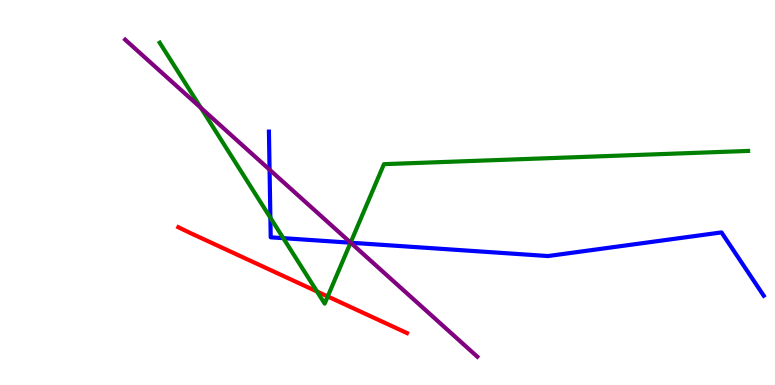[{'lines': ['blue', 'red'], 'intersections': []}, {'lines': ['green', 'red'], 'intersections': [{'x': 4.09, 'y': 2.43}, {'x': 4.23, 'y': 2.3}]}, {'lines': ['purple', 'red'], 'intersections': []}, {'lines': ['blue', 'green'], 'intersections': [{'x': 3.49, 'y': 4.34}, {'x': 3.66, 'y': 3.81}, {'x': 4.52, 'y': 3.7}]}, {'lines': ['blue', 'purple'], 'intersections': [{'x': 3.48, 'y': 5.59}, {'x': 4.53, 'y': 3.7}]}, {'lines': ['green', 'purple'], 'intersections': [{'x': 2.59, 'y': 7.2}, {'x': 4.52, 'y': 3.7}]}]